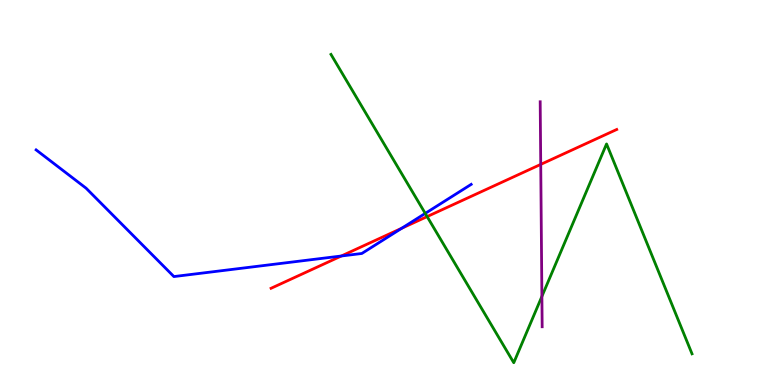[{'lines': ['blue', 'red'], 'intersections': [{'x': 4.4, 'y': 3.35}, {'x': 5.18, 'y': 4.07}]}, {'lines': ['green', 'red'], 'intersections': [{'x': 5.51, 'y': 4.37}]}, {'lines': ['purple', 'red'], 'intersections': [{'x': 6.98, 'y': 5.73}]}, {'lines': ['blue', 'green'], 'intersections': [{'x': 5.49, 'y': 4.46}]}, {'lines': ['blue', 'purple'], 'intersections': []}, {'lines': ['green', 'purple'], 'intersections': [{'x': 6.99, 'y': 2.3}]}]